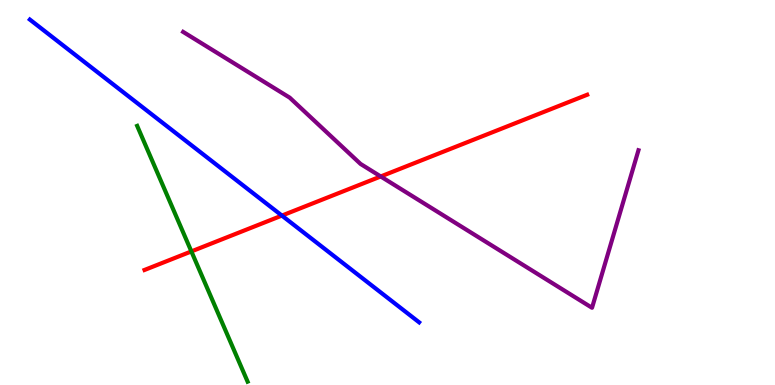[{'lines': ['blue', 'red'], 'intersections': [{'x': 3.64, 'y': 4.4}]}, {'lines': ['green', 'red'], 'intersections': [{'x': 2.47, 'y': 3.47}]}, {'lines': ['purple', 'red'], 'intersections': [{'x': 4.91, 'y': 5.42}]}, {'lines': ['blue', 'green'], 'intersections': []}, {'lines': ['blue', 'purple'], 'intersections': []}, {'lines': ['green', 'purple'], 'intersections': []}]